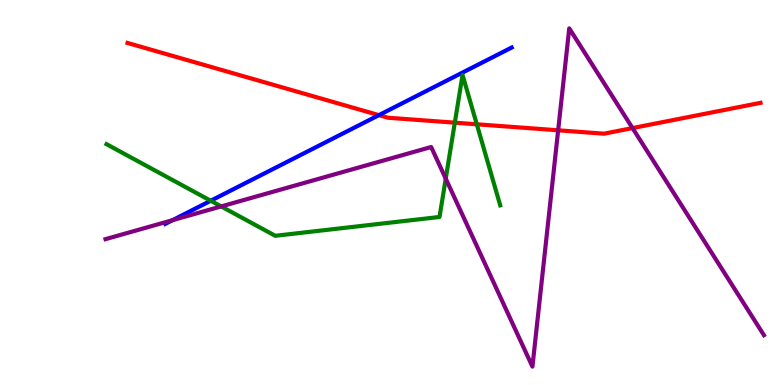[{'lines': ['blue', 'red'], 'intersections': [{'x': 4.89, 'y': 7.01}]}, {'lines': ['green', 'red'], 'intersections': [{'x': 5.87, 'y': 6.81}, {'x': 6.15, 'y': 6.77}]}, {'lines': ['purple', 'red'], 'intersections': [{'x': 7.2, 'y': 6.62}, {'x': 8.16, 'y': 6.67}]}, {'lines': ['blue', 'green'], 'intersections': [{'x': 2.72, 'y': 4.79}]}, {'lines': ['blue', 'purple'], 'intersections': [{'x': 2.23, 'y': 4.28}]}, {'lines': ['green', 'purple'], 'intersections': [{'x': 2.85, 'y': 4.64}, {'x': 5.75, 'y': 5.36}]}]